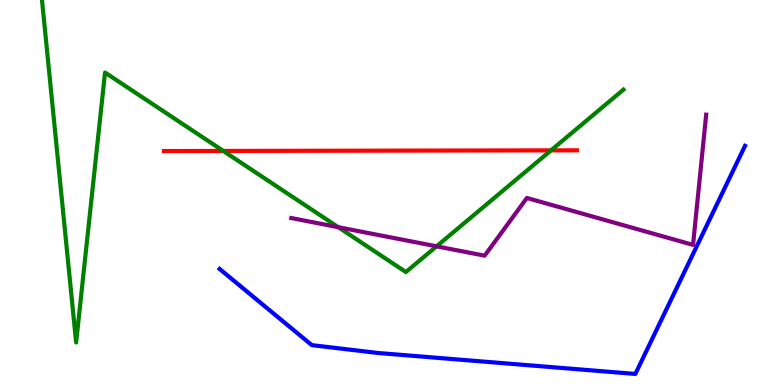[{'lines': ['blue', 'red'], 'intersections': []}, {'lines': ['green', 'red'], 'intersections': [{'x': 2.88, 'y': 6.08}, {'x': 7.11, 'y': 6.09}]}, {'lines': ['purple', 'red'], 'intersections': []}, {'lines': ['blue', 'green'], 'intersections': []}, {'lines': ['blue', 'purple'], 'intersections': []}, {'lines': ['green', 'purple'], 'intersections': [{'x': 4.36, 'y': 4.1}, {'x': 5.63, 'y': 3.6}]}]